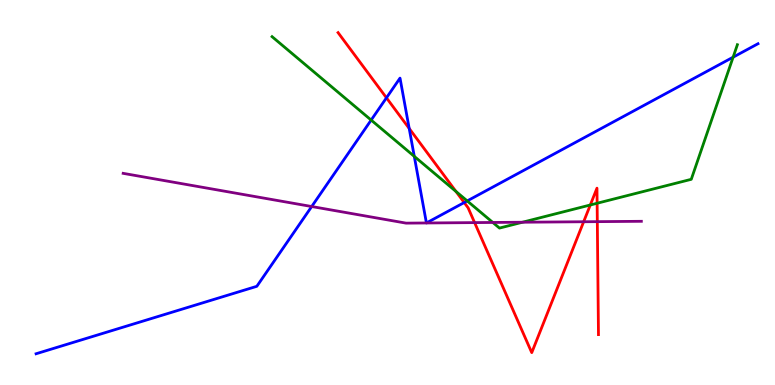[{'lines': ['blue', 'red'], 'intersections': [{'x': 4.99, 'y': 7.46}, {'x': 5.28, 'y': 6.66}, {'x': 5.99, 'y': 4.74}]}, {'lines': ['green', 'red'], 'intersections': [{'x': 5.88, 'y': 5.03}, {'x': 7.62, 'y': 4.68}, {'x': 7.7, 'y': 4.72}]}, {'lines': ['purple', 'red'], 'intersections': [{'x': 6.12, 'y': 4.22}, {'x': 7.53, 'y': 4.24}, {'x': 7.71, 'y': 4.24}]}, {'lines': ['blue', 'green'], 'intersections': [{'x': 4.79, 'y': 6.88}, {'x': 5.35, 'y': 5.94}, {'x': 6.03, 'y': 4.78}, {'x': 9.46, 'y': 8.51}]}, {'lines': ['blue', 'purple'], 'intersections': [{'x': 4.02, 'y': 4.64}]}, {'lines': ['green', 'purple'], 'intersections': [{'x': 6.36, 'y': 4.22}, {'x': 6.74, 'y': 4.23}]}]